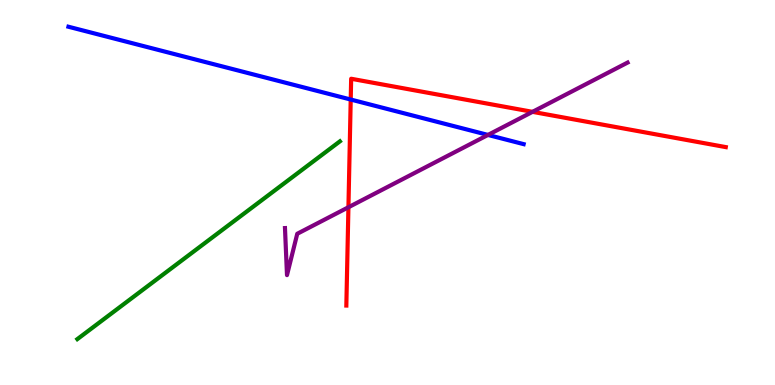[{'lines': ['blue', 'red'], 'intersections': [{'x': 4.53, 'y': 7.41}]}, {'lines': ['green', 'red'], 'intersections': []}, {'lines': ['purple', 'red'], 'intersections': [{'x': 4.5, 'y': 4.62}, {'x': 6.87, 'y': 7.09}]}, {'lines': ['blue', 'green'], 'intersections': []}, {'lines': ['blue', 'purple'], 'intersections': [{'x': 6.3, 'y': 6.5}]}, {'lines': ['green', 'purple'], 'intersections': []}]